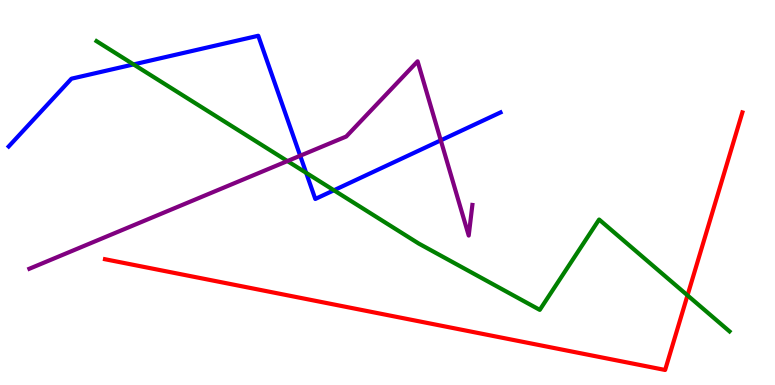[{'lines': ['blue', 'red'], 'intersections': []}, {'lines': ['green', 'red'], 'intersections': [{'x': 8.87, 'y': 2.33}]}, {'lines': ['purple', 'red'], 'intersections': []}, {'lines': ['blue', 'green'], 'intersections': [{'x': 1.72, 'y': 8.33}, {'x': 3.95, 'y': 5.51}, {'x': 4.31, 'y': 5.06}]}, {'lines': ['blue', 'purple'], 'intersections': [{'x': 3.87, 'y': 5.95}, {'x': 5.69, 'y': 6.35}]}, {'lines': ['green', 'purple'], 'intersections': [{'x': 3.71, 'y': 5.82}]}]